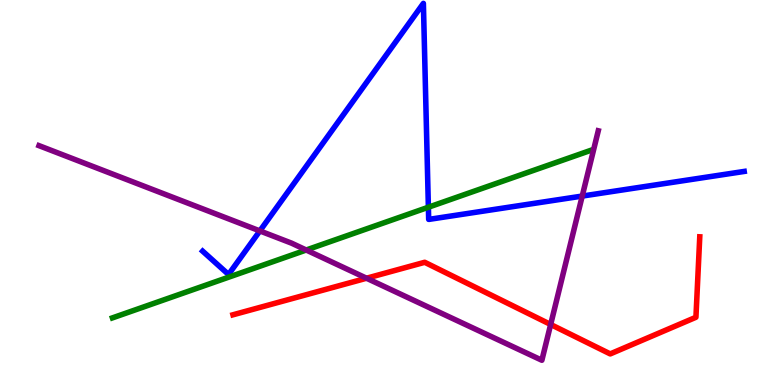[{'lines': ['blue', 'red'], 'intersections': []}, {'lines': ['green', 'red'], 'intersections': []}, {'lines': ['purple', 'red'], 'intersections': [{'x': 4.73, 'y': 2.77}, {'x': 7.11, 'y': 1.57}]}, {'lines': ['blue', 'green'], 'intersections': [{'x': 5.53, 'y': 4.62}]}, {'lines': ['blue', 'purple'], 'intersections': [{'x': 3.35, 'y': 4.0}, {'x': 7.51, 'y': 4.91}]}, {'lines': ['green', 'purple'], 'intersections': [{'x': 3.95, 'y': 3.51}]}]